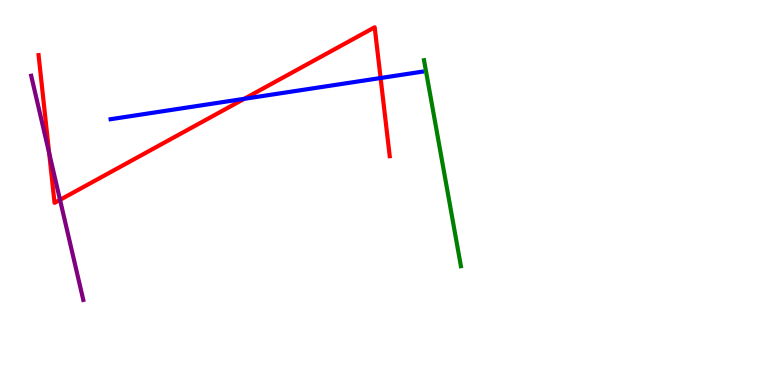[{'lines': ['blue', 'red'], 'intersections': [{'x': 3.15, 'y': 7.43}, {'x': 4.91, 'y': 7.97}]}, {'lines': ['green', 'red'], 'intersections': []}, {'lines': ['purple', 'red'], 'intersections': [{'x': 0.634, 'y': 6.03}, {'x': 0.775, 'y': 4.81}]}, {'lines': ['blue', 'green'], 'intersections': []}, {'lines': ['blue', 'purple'], 'intersections': []}, {'lines': ['green', 'purple'], 'intersections': []}]